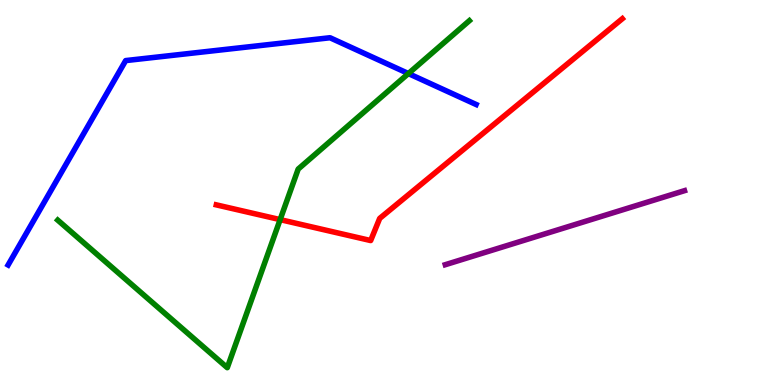[{'lines': ['blue', 'red'], 'intersections': []}, {'lines': ['green', 'red'], 'intersections': [{'x': 3.61, 'y': 4.3}]}, {'lines': ['purple', 'red'], 'intersections': []}, {'lines': ['blue', 'green'], 'intersections': [{'x': 5.27, 'y': 8.09}]}, {'lines': ['blue', 'purple'], 'intersections': []}, {'lines': ['green', 'purple'], 'intersections': []}]